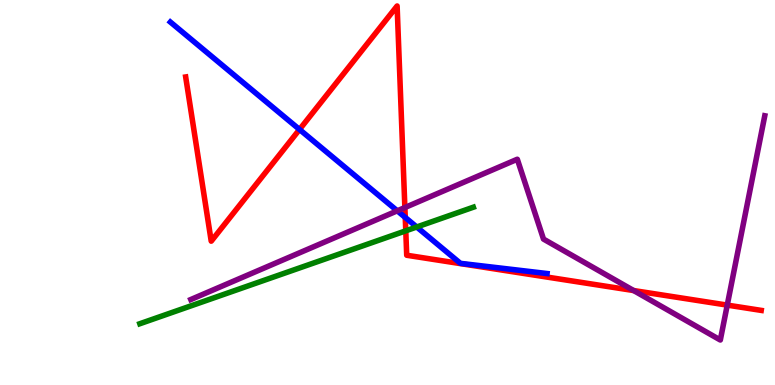[{'lines': ['blue', 'red'], 'intersections': [{'x': 3.86, 'y': 6.64}, {'x': 5.23, 'y': 4.35}]}, {'lines': ['green', 'red'], 'intersections': [{'x': 5.24, 'y': 4.0}]}, {'lines': ['purple', 'red'], 'intersections': [{'x': 5.22, 'y': 4.61}, {'x': 8.18, 'y': 2.45}, {'x': 9.38, 'y': 2.08}]}, {'lines': ['blue', 'green'], 'intersections': [{'x': 5.38, 'y': 4.1}]}, {'lines': ['blue', 'purple'], 'intersections': [{'x': 5.13, 'y': 4.52}]}, {'lines': ['green', 'purple'], 'intersections': []}]